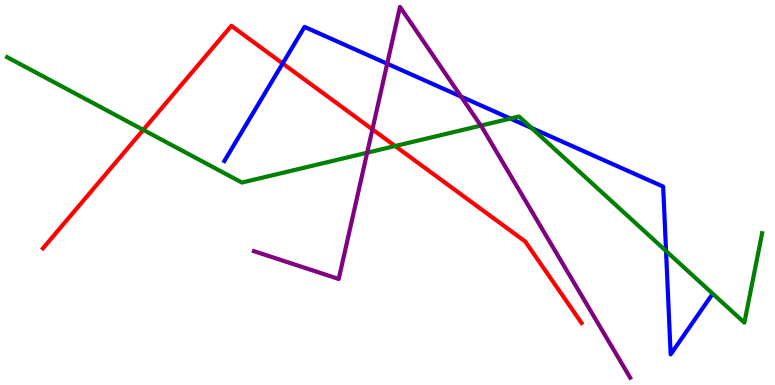[{'lines': ['blue', 'red'], 'intersections': [{'x': 3.65, 'y': 8.35}]}, {'lines': ['green', 'red'], 'intersections': [{'x': 1.85, 'y': 6.63}, {'x': 5.1, 'y': 6.21}]}, {'lines': ['purple', 'red'], 'intersections': [{'x': 4.81, 'y': 6.64}]}, {'lines': ['blue', 'green'], 'intersections': [{'x': 6.59, 'y': 6.92}, {'x': 6.86, 'y': 6.68}, {'x': 8.59, 'y': 3.48}]}, {'lines': ['blue', 'purple'], 'intersections': [{'x': 5.0, 'y': 8.35}, {'x': 5.95, 'y': 7.49}]}, {'lines': ['green', 'purple'], 'intersections': [{'x': 4.74, 'y': 6.03}, {'x': 6.2, 'y': 6.74}]}]